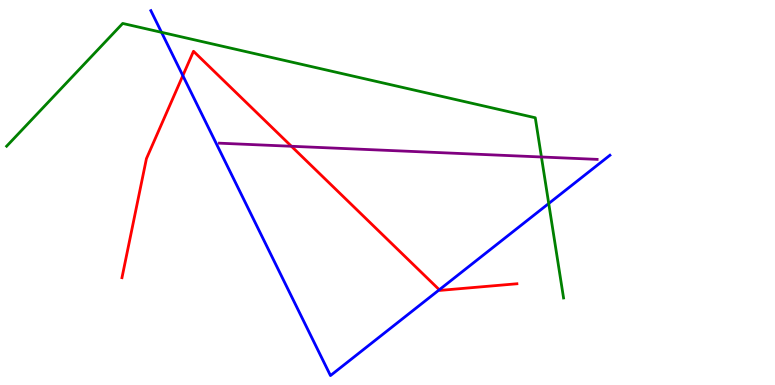[{'lines': ['blue', 'red'], 'intersections': [{'x': 2.36, 'y': 8.04}, {'x': 5.67, 'y': 2.47}]}, {'lines': ['green', 'red'], 'intersections': []}, {'lines': ['purple', 'red'], 'intersections': [{'x': 3.76, 'y': 6.2}]}, {'lines': ['blue', 'green'], 'intersections': [{'x': 2.08, 'y': 9.16}, {'x': 7.08, 'y': 4.71}]}, {'lines': ['blue', 'purple'], 'intersections': []}, {'lines': ['green', 'purple'], 'intersections': [{'x': 6.99, 'y': 5.92}]}]